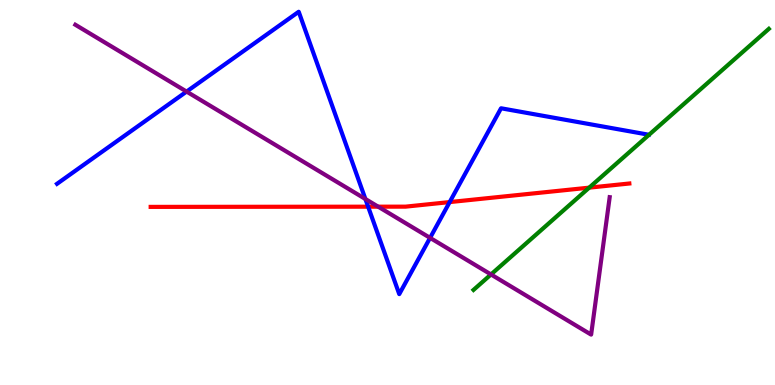[{'lines': ['blue', 'red'], 'intersections': [{'x': 4.75, 'y': 4.63}, {'x': 5.8, 'y': 4.75}]}, {'lines': ['green', 'red'], 'intersections': [{'x': 7.6, 'y': 5.13}]}, {'lines': ['purple', 'red'], 'intersections': [{'x': 4.88, 'y': 4.63}]}, {'lines': ['blue', 'green'], 'intersections': []}, {'lines': ['blue', 'purple'], 'intersections': [{'x': 2.41, 'y': 7.62}, {'x': 4.71, 'y': 4.83}, {'x': 5.55, 'y': 3.82}]}, {'lines': ['green', 'purple'], 'intersections': [{'x': 6.34, 'y': 2.87}]}]